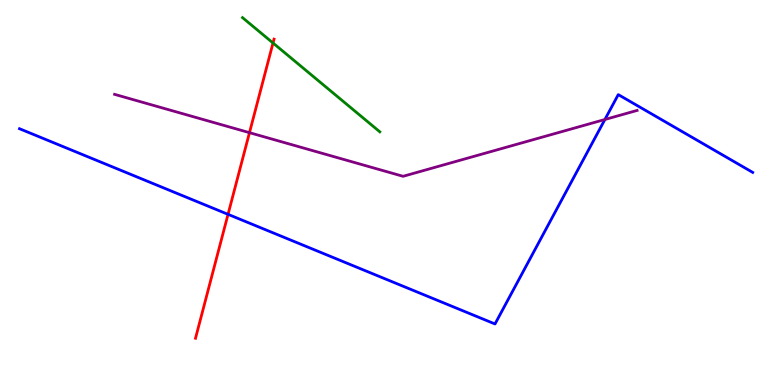[{'lines': ['blue', 'red'], 'intersections': [{'x': 2.94, 'y': 4.43}]}, {'lines': ['green', 'red'], 'intersections': [{'x': 3.52, 'y': 8.88}]}, {'lines': ['purple', 'red'], 'intersections': [{'x': 3.22, 'y': 6.55}]}, {'lines': ['blue', 'green'], 'intersections': []}, {'lines': ['blue', 'purple'], 'intersections': [{'x': 7.81, 'y': 6.9}]}, {'lines': ['green', 'purple'], 'intersections': []}]